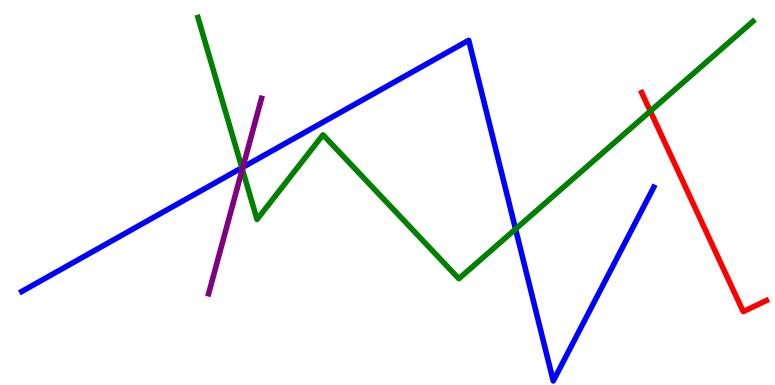[{'lines': ['blue', 'red'], 'intersections': []}, {'lines': ['green', 'red'], 'intersections': [{'x': 8.39, 'y': 7.11}]}, {'lines': ['purple', 'red'], 'intersections': []}, {'lines': ['blue', 'green'], 'intersections': [{'x': 3.12, 'y': 5.64}, {'x': 6.65, 'y': 4.05}]}, {'lines': ['blue', 'purple'], 'intersections': [{'x': 3.13, 'y': 5.66}]}, {'lines': ['green', 'purple'], 'intersections': [{'x': 3.13, 'y': 5.6}]}]